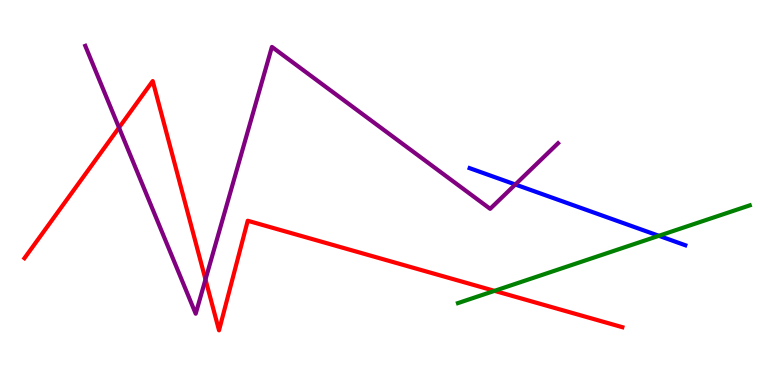[{'lines': ['blue', 'red'], 'intersections': []}, {'lines': ['green', 'red'], 'intersections': [{'x': 6.38, 'y': 2.45}]}, {'lines': ['purple', 'red'], 'intersections': [{'x': 1.54, 'y': 6.68}, {'x': 2.65, 'y': 2.74}]}, {'lines': ['blue', 'green'], 'intersections': [{'x': 8.5, 'y': 3.88}]}, {'lines': ['blue', 'purple'], 'intersections': [{'x': 6.65, 'y': 5.21}]}, {'lines': ['green', 'purple'], 'intersections': []}]